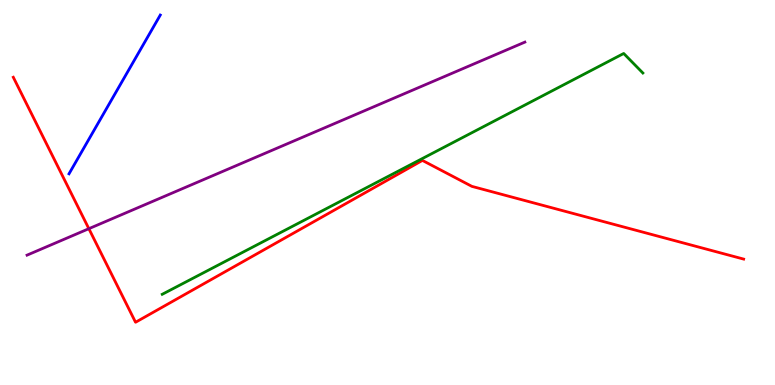[{'lines': ['blue', 'red'], 'intersections': []}, {'lines': ['green', 'red'], 'intersections': []}, {'lines': ['purple', 'red'], 'intersections': [{'x': 1.15, 'y': 4.06}]}, {'lines': ['blue', 'green'], 'intersections': []}, {'lines': ['blue', 'purple'], 'intersections': []}, {'lines': ['green', 'purple'], 'intersections': []}]